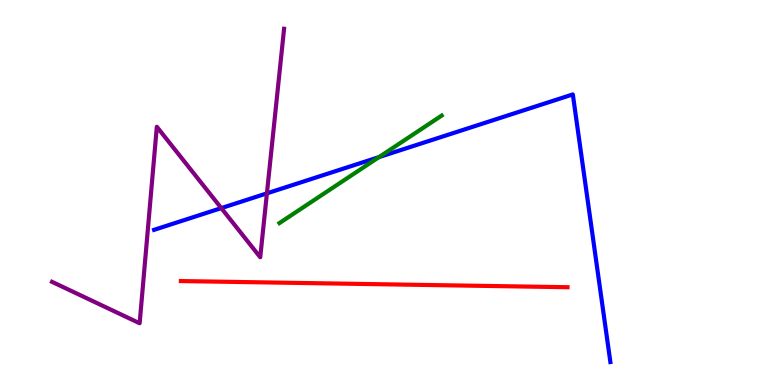[{'lines': ['blue', 'red'], 'intersections': []}, {'lines': ['green', 'red'], 'intersections': []}, {'lines': ['purple', 'red'], 'intersections': []}, {'lines': ['blue', 'green'], 'intersections': [{'x': 4.89, 'y': 5.92}]}, {'lines': ['blue', 'purple'], 'intersections': [{'x': 2.86, 'y': 4.59}, {'x': 3.44, 'y': 4.98}]}, {'lines': ['green', 'purple'], 'intersections': []}]